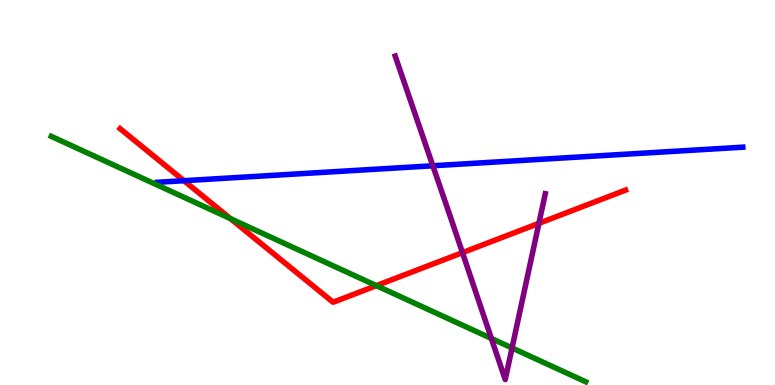[{'lines': ['blue', 'red'], 'intersections': [{'x': 2.37, 'y': 5.31}]}, {'lines': ['green', 'red'], 'intersections': [{'x': 2.97, 'y': 4.32}, {'x': 4.86, 'y': 2.58}]}, {'lines': ['purple', 'red'], 'intersections': [{'x': 5.97, 'y': 3.44}, {'x': 6.95, 'y': 4.2}]}, {'lines': ['blue', 'green'], 'intersections': []}, {'lines': ['blue', 'purple'], 'intersections': [{'x': 5.59, 'y': 5.69}]}, {'lines': ['green', 'purple'], 'intersections': [{'x': 6.34, 'y': 1.21}, {'x': 6.61, 'y': 0.962}]}]